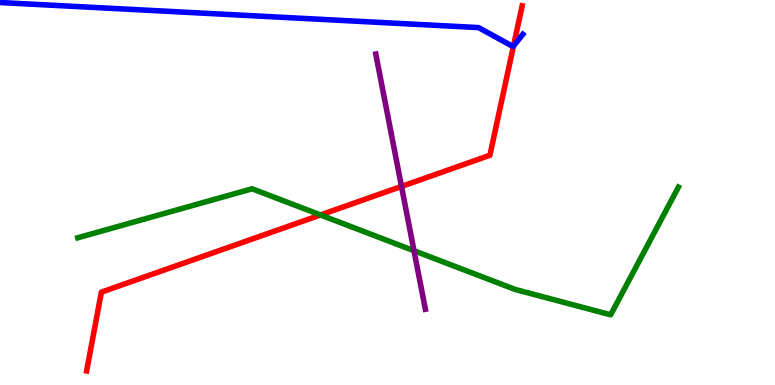[{'lines': ['blue', 'red'], 'intersections': [{'x': 6.63, 'y': 8.81}]}, {'lines': ['green', 'red'], 'intersections': [{'x': 4.14, 'y': 4.42}]}, {'lines': ['purple', 'red'], 'intersections': [{'x': 5.18, 'y': 5.16}]}, {'lines': ['blue', 'green'], 'intersections': []}, {'lines': ['blue', 'purple'], 'intersections': []}, {'lines': ['green', 'purple'], 'intersections': [{'x': 5.34, 'y': 3.49}]}]